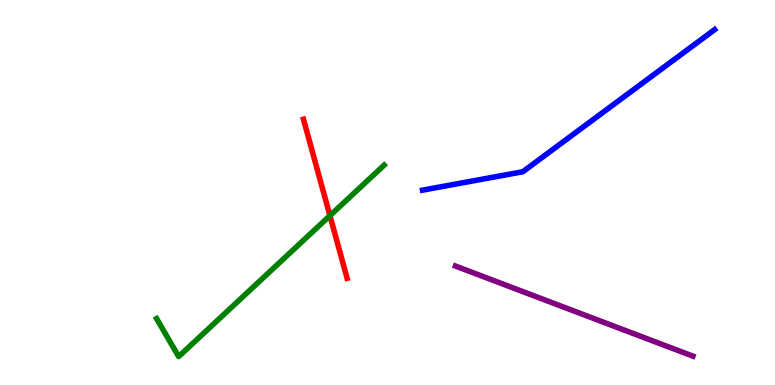[{'lines': ['blue', 'red'], 'intersections': []}, {'lines': ['green', 'red'], 'intersections': [{'x': 4.26, 'y': 4.4}]}, {'lines': ['purple', 'red'], 'intersections': []}, {'lines': ['blue', 'green'], 'intersections': []}, {'lines': ['blue', 'purple'], 'intersections': []}, {'lines': ['green', 'purple'], 'intersections': []}]